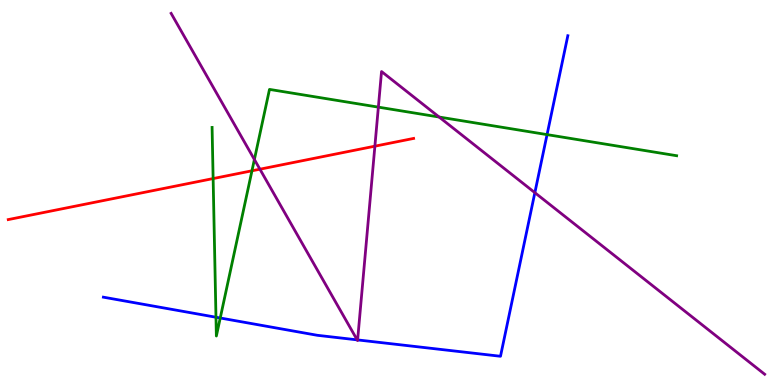[{'lines': ['blue', 'red'], 'intersections': []}, {'lines': ['green', 'red'], 'intersections': [{'x': 2.75, 'y': 5.36}, {'x': 3.25, 'y': 5.56}]}, {'lines': ['purple', 'red'], 'intersections': [{'x': 3.35, 'y': 5.61}, {'x': 4.84, 'y': 6.2}]}, {'lines': ['blue', 'green'], 'intersections': [{'x': 2.79, 'y': 1.76}, {'x': 2.84, 'y': 1.74}, {'x': 7.06, 'y': 6.5}]}, {'lines': ['blue', 'purple'], 'intersections': [{'x': 4.61, 'y': 1.17}, {'x': 4.61, 'y': 1.17}, {'x': 6.9, 'y': 5.0}]}, {'lines': ['green', 'purple'], 'intersections': [{'x': 3.28, 'y': 5.86}, {'x': 4.88, 'y': 7.22}, {'x': 5.67, 'y': 6.96}]}]